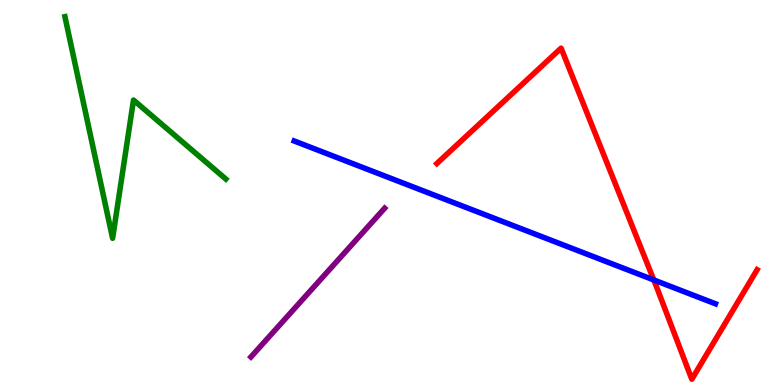[{'lines': ['blue', 'red'], 'intersections': [{'x': 8.44, 'y': 2.73}]}, {'lines': ['green', 'red'], 'intersections': []}, {'lines': ['purple', 'red'], 'intersections': []}, {'lines': ['blue', 'green'], 'intersections': []}, {'lines': ['blue', 'purple'], 'intersections': []}, {'lines': ['green', 'purple'], 'intersections': []}]